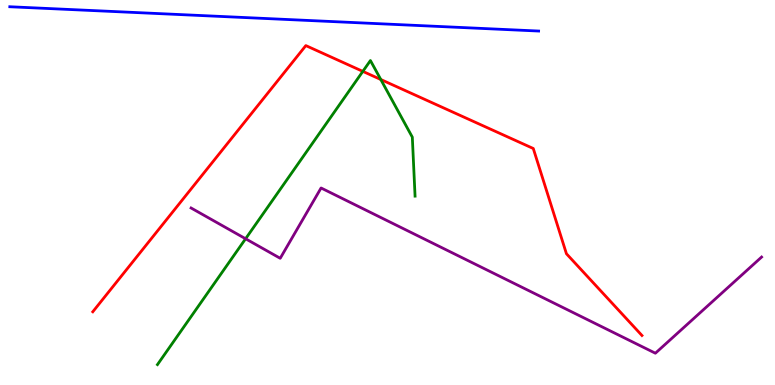[{'lines': ['blue', 'red'], 'intersections': []}, {'lines': ['green', 'red'], 'intersections': [{'x': 4.68, 'y': 8.15}, {'x': 4.91, 'y': 7.93}]}, {'lines': ['purple', 'red'], 'intersections': []}, {'lines': ['blue', 'green'], 'intersections': []}, {'lines': ['blue', 'purple'], 'intersections': []}, {'lines': ['green', 'purple'], 'intersections': [{'x': 3.17, 'y': 3.8}]}]